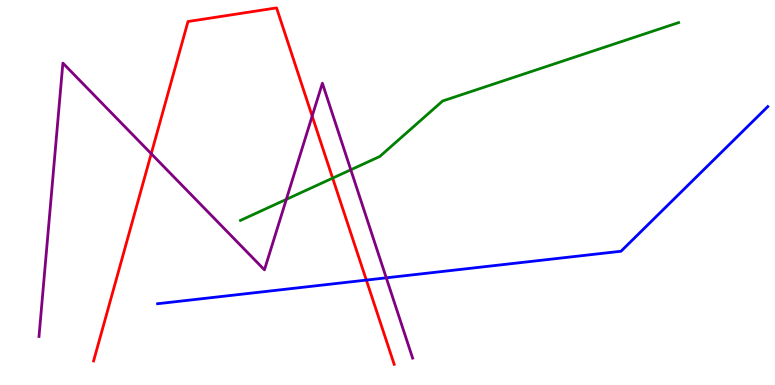[{'lines': ['blue', 'red'], 'intersections': [{'x': 4.73, 'y': 2.72}]}, {'lines': ['green', 'red'], 'intersections': [{'x': 4.29, 'y': 5.37}]}, {'lines': ['purple', 'red'], 'intersections': [{'x': 1.95, 'y': 6.01}, {'x': 4.03, 'y': 6.98}]}, {'lines': ['blue', 'green'], 'intersections': []}, {'lines': ['blue', 'purple'], 'intersections': [{'x': 4.98, 'y': 2.78}]}, {'lines': ['green', 'purple'], 'intersections': [{'x': 3.69, 'y': 4.82}, {'x': 4.53, 'y': 5.59}]}]